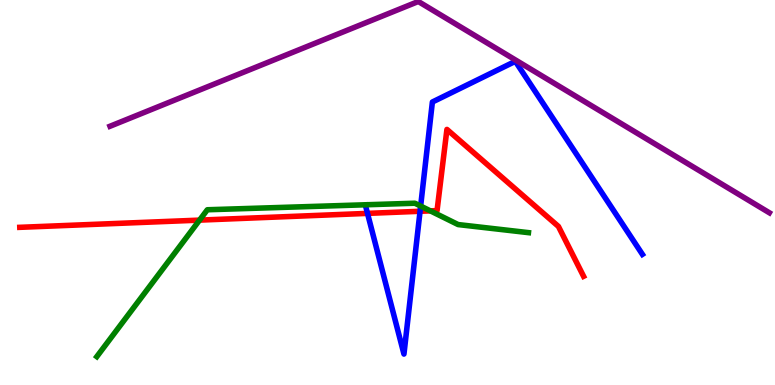[{'lines': ['blue', 'red'], 'intersections': [{'x': 4.74, 'y': 4.46}, {'x': 5.42, 'y': 4.51}]}, {'lines': ['green', 'red'], 'intersections': [{'x': 2.57, 'y': 4.28}, {'x': 5.55, 'y': 4.52}]}, {'lines': ['purple', 'red'], 'intersections': []}, {'lines': ['blue', 'green'], 'intersections': [{'x': 5.43, 'y': 4.65}]}, {'lines': ['blue', 'purple'], 'intersections': []}, {'lines': ['green', 'purple'], 'intersections': []}]